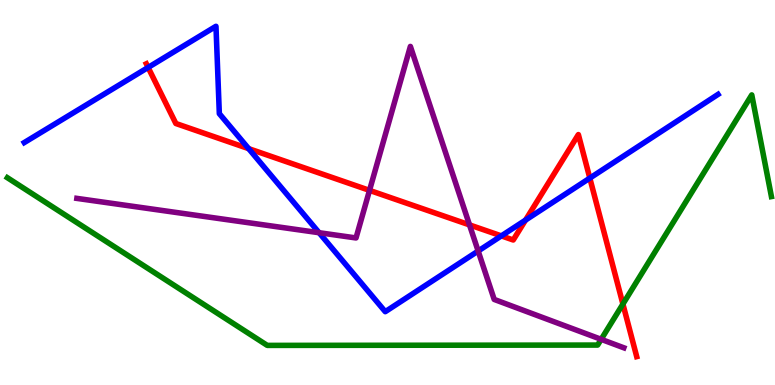[{'lines': ['blue', 'red'], 'intersections': [{'x': 1.91, 'y': 8.25}, {'x': 3.21, 'y': 6.14}, {'x': 6.47, 'y': 3.87}, {'x': 6.78, 'y': 4.28}, {'x': 7.61, 'y': 5.37}]}, {'lines': ['green', 'red'], 'intersections': [{'x': 8.04, 'y': 2.1}]}, {'lines': ['purple', 'red'], 'intersections': [{'x': 4.77, 'y': 5.06}, {'x': 6.06, 'y': 4.16}]}, {'lines': ['blue', 'green'], 'intersections': []}, {'lines': ['blue', 'purple'], 'intersections': [{'x': 4.12, 'y': 3.96}, {'x': 6.17, 'y': 3.48}]}, {'lines': ['green', 'purple'], 'intersections': [{'x': 7.76, 'y': 1.19}]}]